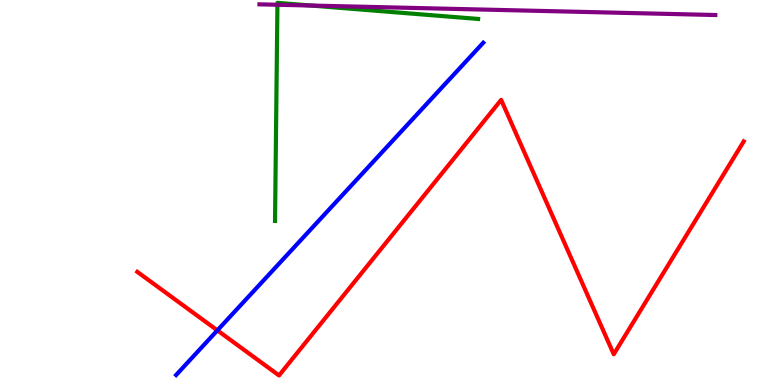[{'lines': ['blue', 'red'], 'intersections': [{'x': 2.8, 'y': 1.42}]}, {'lines': ['green', 'red'], 'intersections': []}, {'lines': ['purple', 'red'], 'intersections': []}, {'lines': ['blue', 'green'], 'intersections': []}, {'lines': ['blue', 'purple'], 'intersections': []}, {'lines': ['green', 'purple'], 'intersections': [{'x': 3.58, 'y': 9.88}, {'x': 4.01, 'y': 9.86}]}]